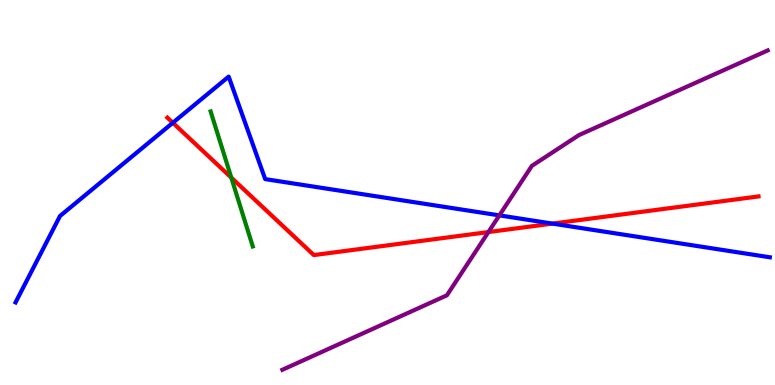[{'lines': ['blue', 'red'], 'intersections': [{'x': 2.23, 'y': 6.81}, {'x': 7.13, 'y': 4.19}]}, {'lines': ['green', 'red'], 'intersections': [{'x': 2.98, 'y': 5.39}]}, {'lines': ['purple', 'red'], 'intersections': [{'x': 6.3, 'y': 3.97}]}, {'lines': ['blue', 'green'], 'intersections': []}, {'lines': ['blue', 'purple'], 'intersections': [{'x': 6.44, 'y': 4.41}]}, {'lines': ['green', 'purple'], 'intersections': []}]